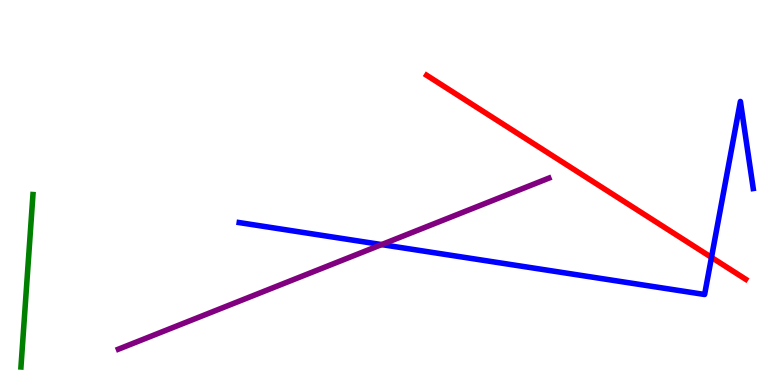[{'lines': ['blue', 'red'], 'intersections': [{'x': 9.18, 'y': 3.31}]}, {'lines': ['green', 'red'], 'intersections': []}, {'lines': ['purple', 'red'], 'intersections': []}, {'lines': ['blue', 'green'], 'intersections': []}, {'lines': ['blue', 'purple'], 'intersections': [{'x': 4.92, 'y': 3.65}]}, {'lines': ['green', 'purple'], 'intersections': []}]